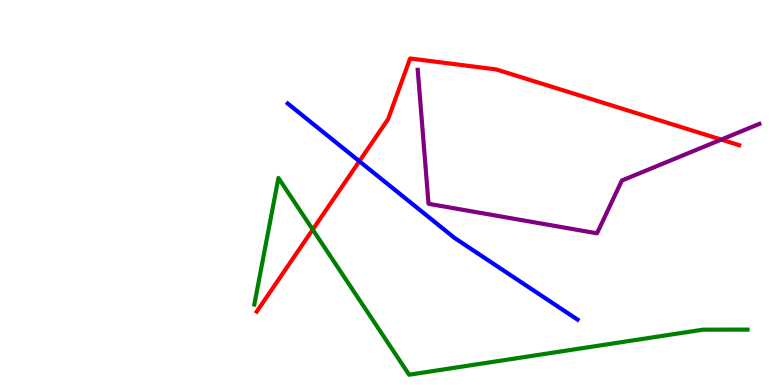[{'lines': ['blue', 'red'], 'intersections': [{'x': 4.64, 'y': 5.81}]}, {'lines': ['green', 'red'], 'intersections': [{'x': 4.04, 'y': 4.04}]}, {'lines': ['purple', 'red'], 'intersections': [{'x': 9.31, 'y': 6.37}]}, {'lines': ['blue', 'green'], 'intersections': []}, {'lines': ['blue', 'purple'], 'intersections': []}, {'lines': ['green', 'purple'], 'intersections': []}]